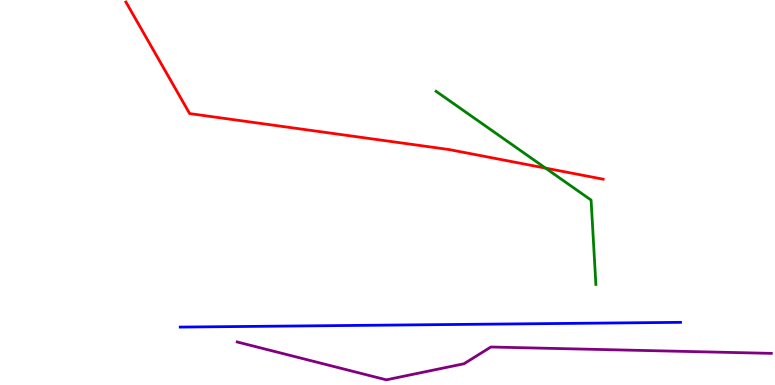[{'lines': ['blue', 'red'], 'intersections': []}, {'lines': ['green', 'red'], 'intersections': [{'x': 7.04, 'y': 5.63}]}, {'lines': ['purple', 'red'], 'intersections': []}, {'lines': ['blue', 'green'], 'intersections': []}, {'lines': ['blue', 'purple'], 'intersections': []}, {'lines': ['green', 'purple'], 'intersections': []}]